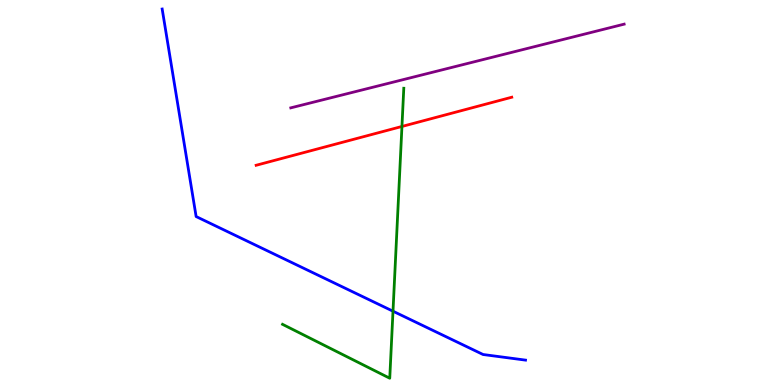[{'lines': ['blue', 'red'], 'intersections': []}, {'lines': ['green', 'red'], 'intersections': [{'x': 5.19, 'y': 6.72}]}, {'lines': ['purple', 'red'], 'intersections': []}, {'lines': ['blue', 'green'], 'intersections': [{'x': 5.07, 'y': 1.92}]}, {'lines': ['blue', 'purple'], 'intersections': []}, {'lines': ['green', 'purple'], 'intersections': []}]